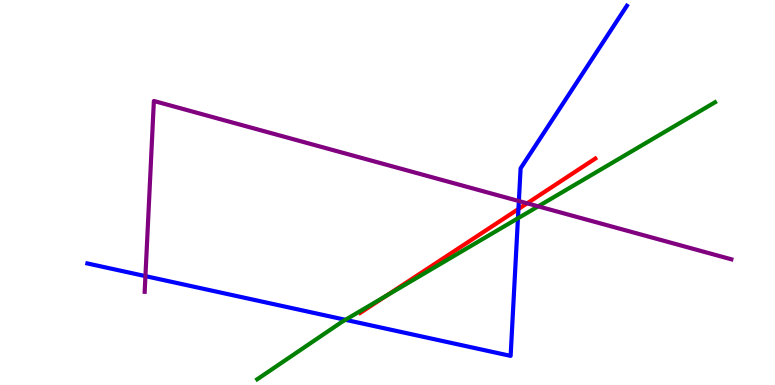[{'lines': ['blue', 'red'], 'intersections': [{'x': 6.69, 'y': 4.57}]}, {'lines': ['green', 'red'], 'intersections': [{'x': 4.98, 'y': 2.32}]}, {'lines': ['purple', 'red'], 'intersections': [{'x': 6.8, 'y': 4.72}]}, {'lines': ['blue', 'green'], 'intersections': [{'x': 4.46, 'y': 1.69}, {'x': 6.68, 'y': 4.33}]}, {'lines': ['blue', 'purple'], 'intersections': [{'x': 1.88, 'y': 2.83}, {'x': 6.7, 'y': 4.78}]}, {'lines': ['green', 'purple'], 'intersections': [{'x': 6.94, 'y': 4.64}]}]